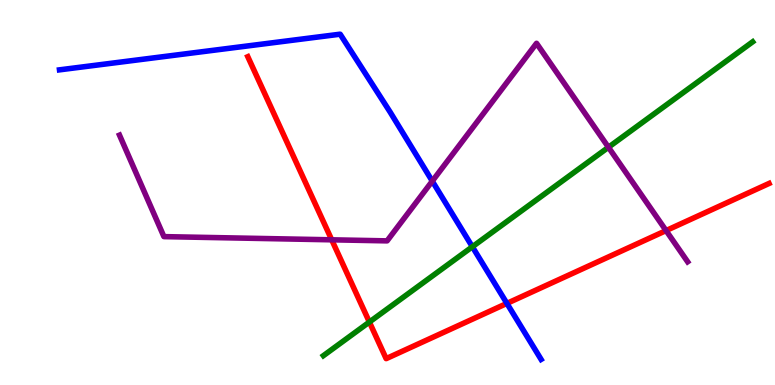[{'lines': ['blue', 'red'], 'intersections': [{'x': 6.54, 'y': 2.12}]}, {'lines': ['green', 'red'], 'intersections': [{'x': 4.77, 'y': 1.64}]}, {'lines': ['purple', 'red'], 'intersections': [{'x': 4.28, 'y': 3.77}, {'x': 8.59, 'y': 4.01}]}, {'lines': ['blue', 'green'], 'intersections': [{'x': 6.09, 'y': 3.59}]}, {'lines': ['blue', 'purple'], 'intersections': [{'x': 5.58, 'y': 5.3}]}, {'lines': ['green', 'purple'], 'intersections': [{'x': 7.85, 'y': 6.17}]}]